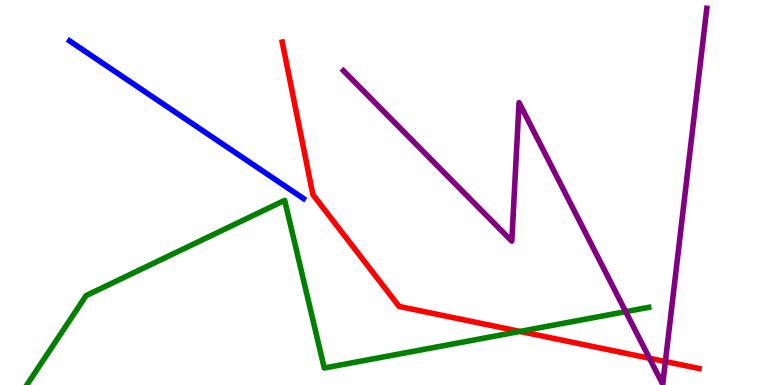[{'lines': ['blue', 'red'], 'intersections': []}, {'lines': ['green', 'red'], 'intersections': [{'x': 6.71, 'y': 1.39}]}, {'lines': ['purple', 'red'], 'intersections': [{'x': 8.38, 'y': 0.695}, {'x': 8.59, 'y': 0.61}]}, {'lines': ['blue', 'green'], 'intersections': []}, {'lines': ['blue', 'purple'], 'intersections': []}, {'lines': ['green', 'purple'], 'intersections': [{'x': 8.07, 'y': 1.91}]}]